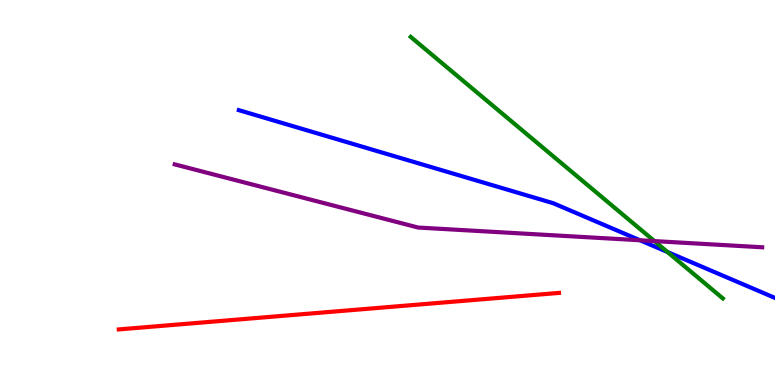[{'lines': ['blue', 'red'], 'intersections': []}, {'lines': ['green', 'red'], 'intersections': []}, {'lines': ['purple', 'red'], 'intersections': []}, {'lines': ['blue', 'green'], 'intersections': [{'x': 8.61, 'y': 3.45}]}, {'lines': ['blue', 'purple'], 'intersections': [{'x': 8.26, 'y': 3.76}]}, {'lines': ['green', 'purple'], 'intersections': [{'x': 8.44, 'y': 3.74}]}]